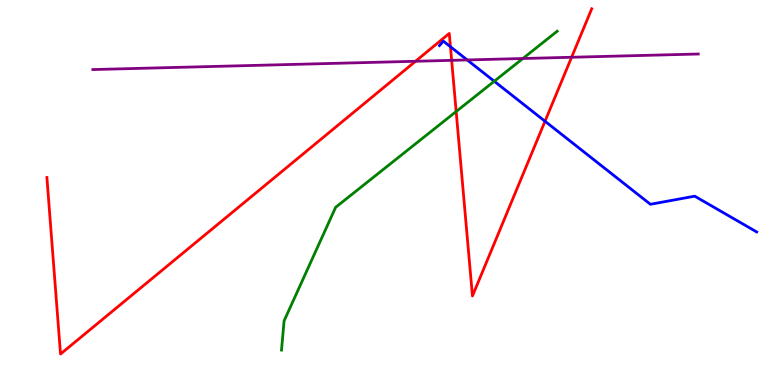[{'lines': ['blue', 'red'], 'intersections': [{'x': 5.81, 'y': 8.79}, {'x': 7.03, 'y': 6.85}]}, {'lines': ['green', 'red'], 'intersections': [{'x': 5.89, 'y': 7.1}]}, {'lines': ['purple', 'red'], 'intersections': [{'x': 5.36, 'y': 8.41}, {'x': 5.83, 'y': 8.43}, {'x': 7.38, 'y': 8.51}]}, {'lines': ['blue', 'green'], 'intersections': [{'x': 6.38, 'y': 7.89}]}, {'lines': ['blue', 'purple'], 'intersections': [{'x': 6.03, 'y': 8.44}]}, {'lines': ['green', 'purple'], 'intersections': [{'x': 6.75, 'y': 8.48}]}]